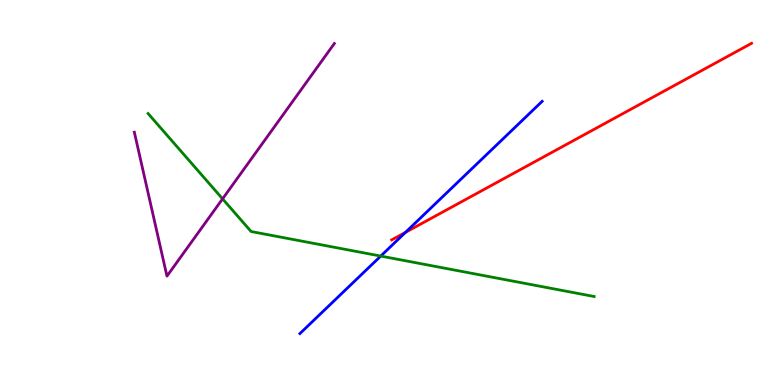[{'lines': ['blue', 'red'], 'intersections': [{'x': 5.23, 'y': 3.96}]}, {'lines': ['green', 'red'], 'intersections': []}, {'lines': ['purple', 'red'], 'intersections': []}, {'lines': ['blue', 'green'], 'intersections': [{'x': 4.91, 'y': 3.35}]}, {'lines': ['blue', 'purple'], 'intersections': []}, {'lines': ['green', 'purple'], 'intersections': [{'x': 2.87, 'y': 4.84}]}]